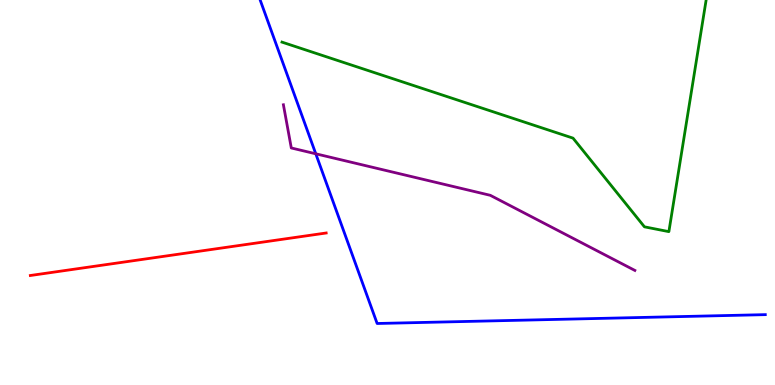[{'lines': ['blue', 'red'], 'intersections': []}, {'lines': ['green', 'red'], 'intersections': []}, {'lines': ['purple', 'red'], 'intersections': []}, {'lines': ['blue', 'green'], 'intersections': []}, {'lines': ['blue', 'purple'], 'intersections': [{'x': 4.07, 'y': 6.01}]}, {'lines': ['green', 'purple'], 'intersections': []}]